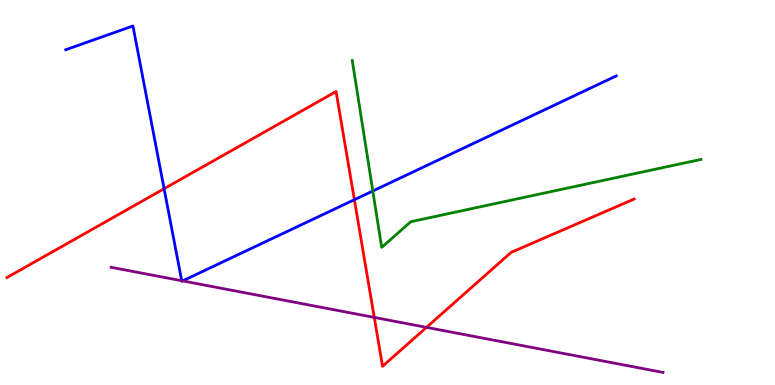[{'lines': ['blue', 'red'], 'intersections': [{'x': 2.12, 'y': 5.1}, {'x': 4.57, 'y': 4.81}]}, {'lines': ['green', 'red'], 'intersections': []}, {'lines': ['purple', 'red'], 'intersections': [{'x': 4.83, 'y': 1.76}, {'x': 5.5, 'y': 1.5}]}, {'lines': ['blue', 'green'], 'intersections': [{'x': 4.81, 'y': 5.04}]}, {'lines': ['blue', 'purple'], 'intersections': [{'x': 2.34, 'y': 2.71}, {'x': 2.36, 'y': 2.7}]}, {'lines': ['green', 'purple'], 'intersections': []}]